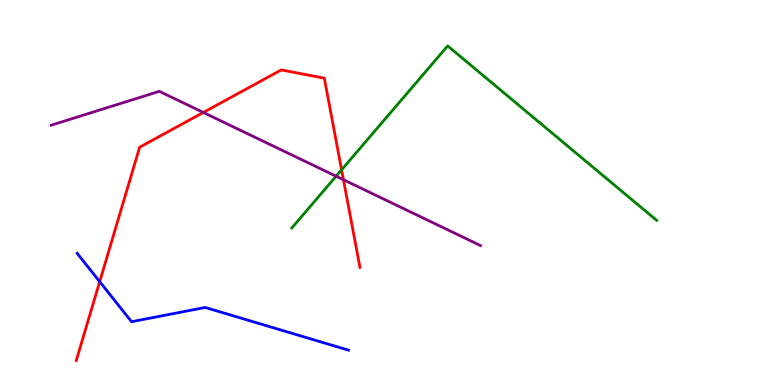[{'lines': ['blue', 'red'], 'intersections': [{'x': 1.29, 'y': 2.68}]}, {'lines': ['green', 'red'], 'intersections': [{'x': 4.41, 'y': 5.59}]}, {'lines': ['purple', 'red'], 'intersections': [{'x': 2.62, 'y': 7.08}, {'x': 4.43, 'y': 5.33}]}, {'lines': ['blue', 'green'], 'intersections': []}, {'lines': ['blue', 'purple'], 'intersections': []}, {'lines': ['green', 'purple'], 'intersections': [{'x': 4.34, 'y': 5.42}]}]